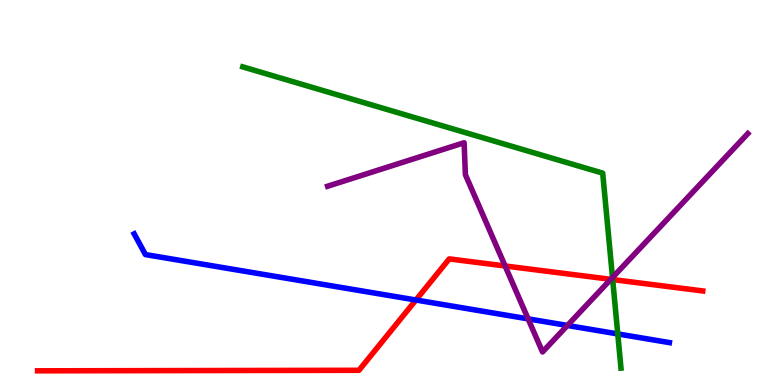[{'lines': ['blue', 'red'], 'intersections': [{'x': 5.37, 'y': 2.21}]}, {'lines': ['green', 'red'], 'intersections': [{'x': 7.91, 'y': 2.74}]}, {'lines': ['purple', 'red'], 'intersections': [{'x': 6.52, 'y': 3.09}, {'x': 7.88, 'y': 2.74}]}, {'lines': ['blue', 'green'], 'intersections': [{'x': 7.97, 'y': 1.33}]}, {'lines': ['blue', 'purple'], 'intersections': [{'x': 6.81, 'y': 1.72}, {'x': 7.32, 'y': 1.55}]}, {'lines': ['green', 'purple'], 'intersections': [{'x': 7.9, 'y': 2.79}]}]